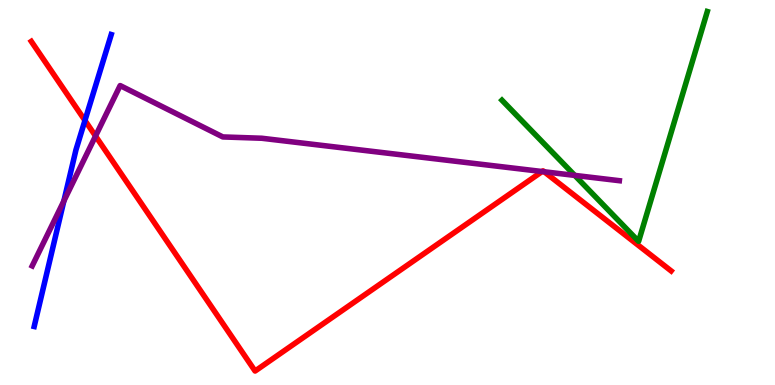[{'lines': ['blue', 'red'], 'intersections': [{'x': 1.1, 'y': 6.87}]}, {'lines': ['green', 'red'], 'intersections': []}, {'lines': ['purple', 'red'], 'intersections': [{'x': 1.23, 'y': 6.47}, {'x': 7.0, 'y': 5.54}, {'x': 7.02, 'y': 5.54}]}, {'lines': ['blue', 'green'], 'intersections': []}, {'lines': ['blue', 'purple'], 'intersections': [{'x': 0.824, 'y': 4.78}]}, {'lines': ['green', 'purple'], 'intersections': [{'x': 7.42, 'y': 5.44}]}]